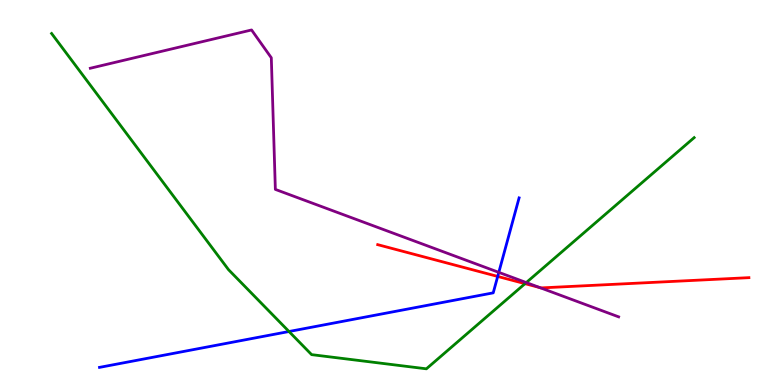[{'lines': ['blue', 'red'], 'intersections': [{'x': 6.42, 'y': 2.82}]}, {'lines': ['green', 'red'], 'intersections': [{'x': 6.77, 'y': 2.63}]}, {'lines': ['purple', 'red'], 'intersections': [{'x': 6.97, 'y': 2.53}]}, {'lines': ['blue', 'green'], 'intersections': [{'x': 3.73, 'y': 1.39}]}, {'lines': ['blue', 'purple'], 'intersections': [{'x': 6.44, 'y': 2.93}]}, {'lines': ['green', 'purple'], 'intersections': [{'x': 6.79, 'y': 2.66}]}]